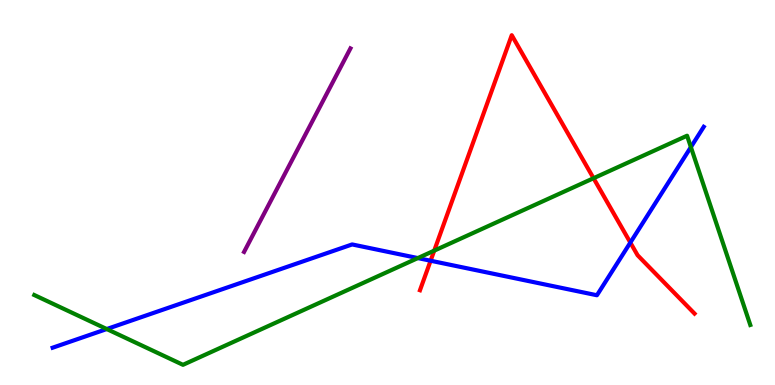[{'lines': ['blue', 'red'], 'intersections': [{'x': 5.56, 'y': 3.23}, {'x': 8.13, 'y': 3.7}]}, {'lines': ['green', 'red'], 'intersections': [{'x': 5.6, 'y': 3.49}, {'x': 7.66, 'y': 5.37}]}, {'lines': ['purple', 'red'], 'intersections': []}, {'lines': ['blue', 'green'], 'intersections': [{'x': 1.38, 'y': 1.45}, {'x': 5.39, 'y': 3.3}, {'x': 8.91, 'y': 6.18}]}, {'lines': ['blue', 'purple'], 'intersections': []}, {'lines': ['green', 'purple'], 'intersections': []}]